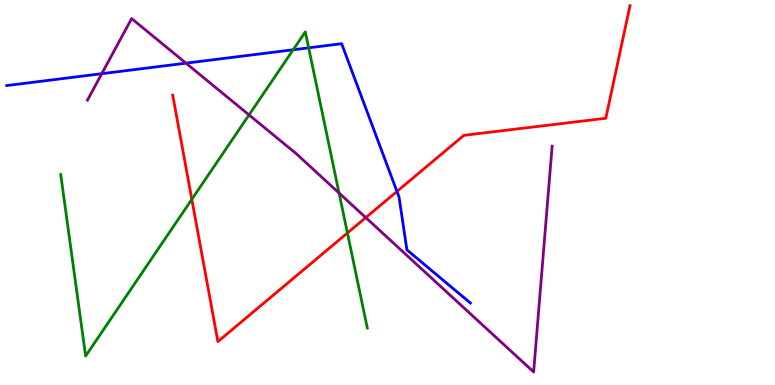[{'lines': ['blue', 'red'], 'intersections': [{'x': 5.12, 'y': 5.03}]}, {'lines': ['green', 'red'], 'intersections': [{'x': 2.48, 'y': 4.82}, {'x': 4.48, 'y': 3.95}]}, {'lines': ['purple', 'red'], 'intersections': [{'x': 4.72, 'y': 4.35}]}, {'lines': ['blue', 'green'], 'intersections': [{'x': 3.78, 'y': 8.71}, {'x': 3.98, 'y': 8.76}]}, {'lines': ['blue', 'purple'], 'intersections': [{'x': 1.31, 'y': 8.09}, {'x': 2.4, 'y': 8.36}]}, {'lines': ['green', 'purple'], 'intersections': [{'x': 3.21, 'y': 7.02}, {'x': 4.37, 'y': 4.99}]}]